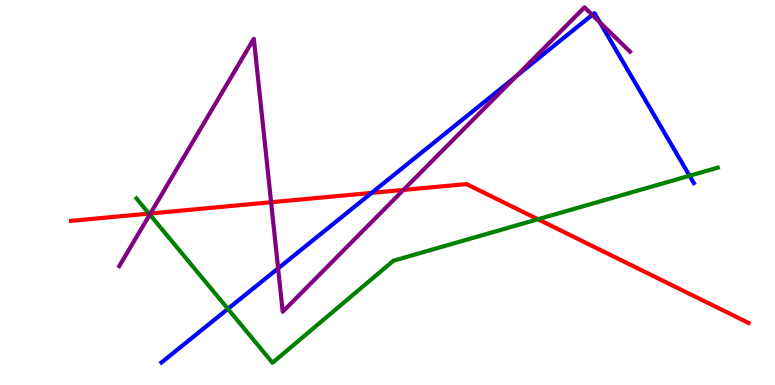[{'lines': ['blue', 'red'], 'intersections': [{'x': 4.8, 'y': 4.99}]}, {'lines': ['green', 'red'], 'intersections': [{'x': 1.92, 'y': 4.45}, {'x': 6.94, 'y': 4.31}]}, {'lines': ['purple', 'red'], 'intersections': [{'x': 1.94, 'y': 4.46}, {'x': 3.5, 'y': 4.75}, {'x': 5.21, 'y': 5.07}]}, {'lines': ['blue', 'green'], 'intersections': [{'x': 2.94, 'y': 1.98}, {'x': 8.9, 'y': 5.44}]}, {'lines': ['blue', 'purple'], 'intersections': [{'x': 3.59, 'y': 3.03}, {'x': 6.66, 'y': 8.02}, {'x': 7.64, 'y': 9.61}, {'x': 7.74, 'y': 9.42}]}, {'lines': ['green', 'purple'], 'intersections': [{'x': 1.93, 'y': 4.43}]}]